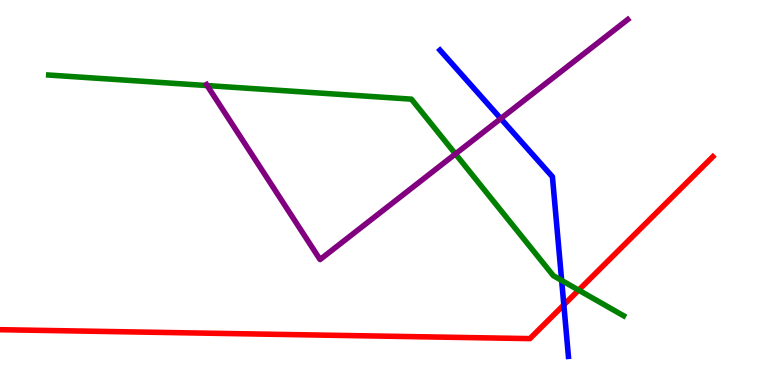[{'lines': ['blue', 'red'], 'intersections': [{'x': 7.28, 'y': 2.08}]}, {'lines': ['green', 'red'], 'intersections': [{'x': 7.47, 'y': 2.46}]}, {'lines': ['purple', 'red'], 'intersections': []}, {'lines': ['blue', 'green'], 'intersections': [{'x': 7.25, 'y': 2.72}]}, {'lines': ['blue', 'purple'], 'intersections': [{'x': 6.46, 'y': 6.92}]}, {'lines': ['green', 'purple'], 'intersections': [{'x': 2.67, 'y': 7.78}, {'x': 5.88, 'y': 6.0}]}]